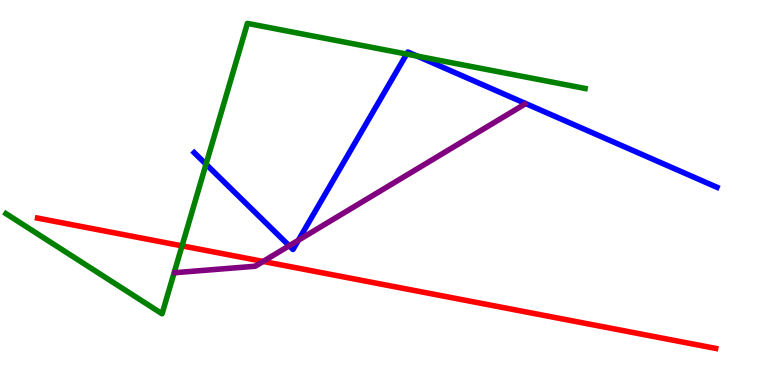[{'lines': ['blue', 'red'], 'intersections': []}, {'lines': ['green', 'red'], 'intersections': [{'x': 2.35, 'y': 3.61}]}, {'lines': ['purple', 'red'], 'intersections': [{'x': 3.4, 'y': 3.21}]}, {'lines': ['blue', 'green'], 'intersections': [{'x': 2.66, 'y': 5.73}, {'x': 5.25, 'y': 8.6}, {'x': 5.38, 'y': 8.54}]}, {'lines': ['blue', 'purple'], 'intersections': [{'x': 3.73, 'y': 3.62}, {'x': 3.85, 'y': 3.76}]}, {'lines': ['green', 'purple'], 'intersections': []}]